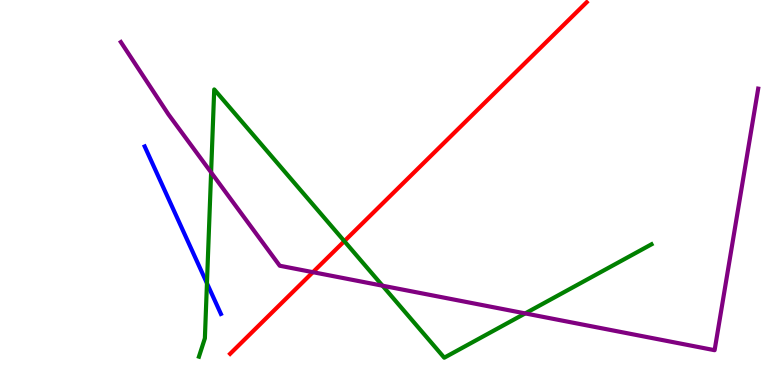[{'lines': ['blue', 'red'], 'intersections': []}, {'lines': ['green', 'red'], 'intersections': [{'x': 4.44, 'y': 3.74}]}, {'lines': ['purple', 'red'], 'intersections': [{'x': 4.04, 'y': 2.93}]}, {'lines': ['blue', 'green'], 'intersections': [{'x': 2.67, 'y': 2.64}]}, {'lines': ['blue', 'purple'], 'intersections': []}, {'lines': ['green', 'purple'], 'intersections': [{'x': 2.72, 'y': 5.52}, {'x': 4.94, 'y': 2.58}, {'x': 6.78, 'y': 1.86}]}]